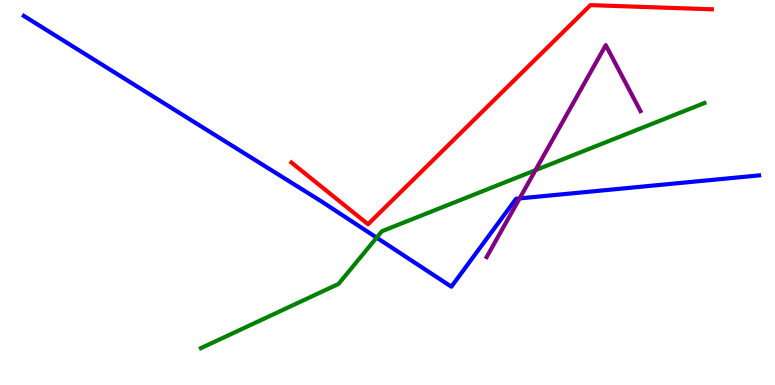[{'lines': ['blue', 'red'], 'intersections': []}, {'lines': ['green', 'red'], 'intersections': []}, {'lines': ['purple', 'red'], 'intersections': []}, {'lines': ['blue', 'green'], 'intersections': [{'x': 4.86, 'y': 3.83}]}, {'lines': ['blue', 'purple'], 'intersections': [{'x': 6.7, 'y': 4.85}]}, {'lines': ['green', 'purple'], 'intersections': [{'x': 6.91, 'y': 5.58}]}]